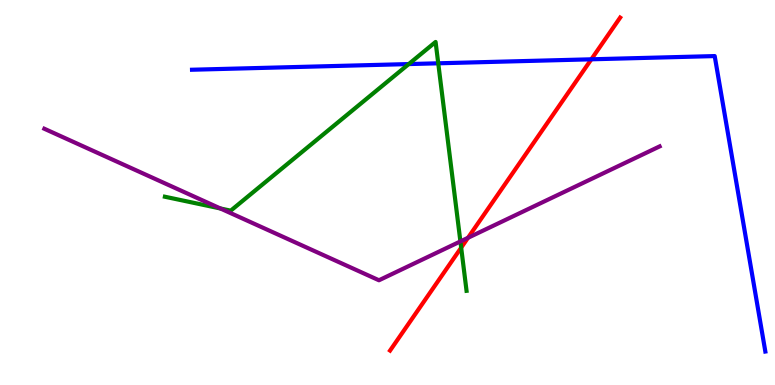[{'lines': ['blue', 'red'], 'intersections': [{'x': 7.63, 'y': 8.46}]}, {'lines': ['green', 'red'], 'intersections': [{'x': 5.95, 'y': 3.57}]}, {'lines': ['purple', 'red'], 'intersections': [{'x': 6.04, 'y': 3.82}]}, {'lines': ['blue', 'green'], 'intersections': [{'x': 5.27, 'y': 8.34}, {'x': 5.65, 'y': 8.36}]}, {'lines': ['blue', 'purple'], 'intersections': []}, {'lines': ['green', 'purple'], 'intersections': [{'x': 2.84, 'y': 4.59}, {'x': 5.94, 'y': 3.73}]}]